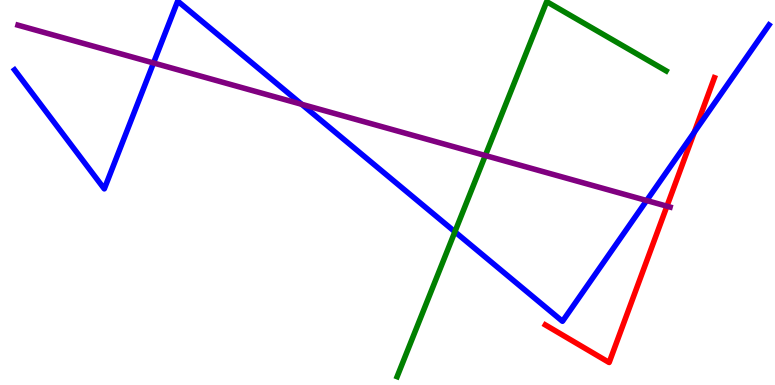[{'lines': ['blue', 'red'], 'intersections': [{'x': 8.96, 'y': 6.57}]}, {'lines': ['green', 'red'], 'intersections': []}, {'lines': ['purple', 'red'], 'intersections': [{'x': 8.61, 'y': 4.64}]}, {'lines': ['blue', 'green'], 'intersections': [{'x': 5.87, 'y': 3.98}]}, {'lines': ['blue', 'purple'], 'intersections': [{'x': 1.98, 'y': 8.36}, {'x': 3.89, 'y': 7.29}, {'x': 8.34, 'y': 4.79}]}, {'lines': ['green', 'purple'], 'intersections': [{'x': 6.26, 'y': 5.96}]}]